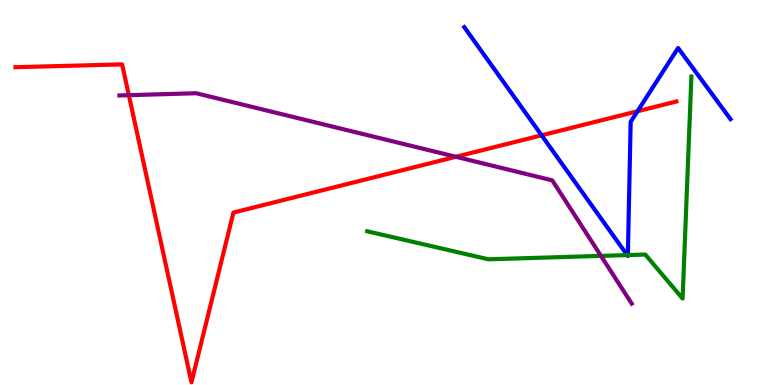[{'lines': ['blue', 'red'], 'intersections': [{'x': 6.99, 'y': 6.49}, {'x': 8.23, 'y': 7.11}]}, {'lines': ['green', 'red'], 'intersections': []}, {'lines': ['purple', 'red'], 'intersections': [{'x': 1.66, 'y': 7.53}, {'x': 5.88, 'y': 5.93}]}, {'lines': ['blue', 'green'], 'intersections': [{'x': 8.09, 'y': 3.37}, {'x': 8.1, 'y': 3.37}]}, {'lines': ['blue', 'purple'], 'intersections': []}, {'lines': ['green', 'purple'], 'intersections': [{'x': 7.75, 'y': 3.35}]}]